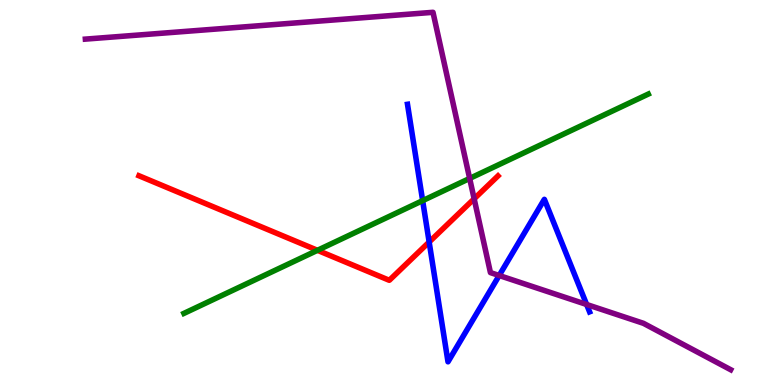[{'lines': ['blue', 'red'], 'intersections': [{'x': 5.54, 'y': 3.71}]}, {'lines': ['green', 'red'], 'intersections': [{'x': 4.1, 'y': 3.5}]}, {'lines': ['purple', 'red'], 'intersections': [{'x': 6.12, 'y': 4.84}]}, {'lines': ['blue', 'green'], 'intersections': [{'x': 5.45, 'y': 4.79}]}, {'lines': ['blue', 'purple'], 'intersections': [{'x': 6.44, 'y': 2.84}, {'x': 7.57, 'y': 2.09}]}, {'lines': ['green', 'purple'], 'intersections': [{'x': 6.06, 'y': 5.37}]}]